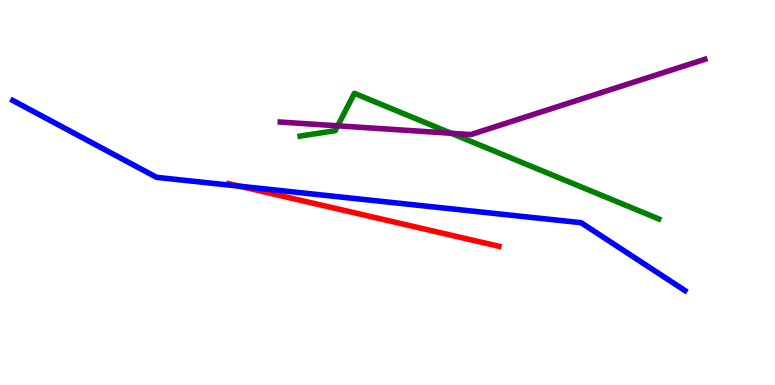[{'lines': ['blue', 'red'], 'intersections': [{'x': 3.09, 'y': 5.16}]}, {'lines': ['green', 'red'], 'intersections': []}, {'lines': ['purple', 'red'], 'intersections': []}, {'lines': ['blue', 'green'], 'intersections': []}, {'lines': ['blue', 'purple'], 'intersections': []}, {'lines': ['green', 'purple'], 'intersections': [{'x': 4.36, 'y': 6.73}, {'x': 5.82, 'y': 6.54}]}]